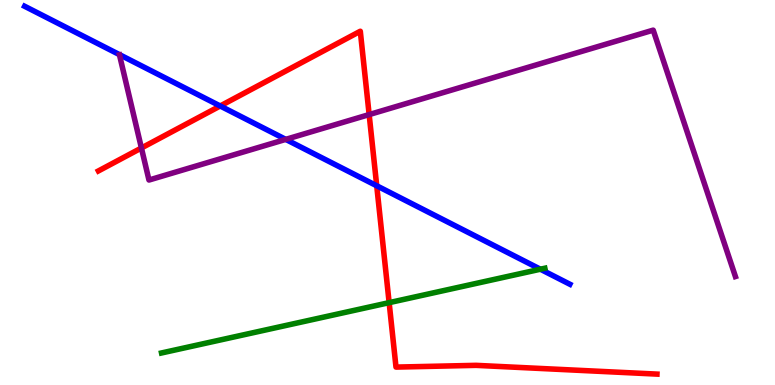[{'lines': ['blue', 'red'], 'intersections': [{'x': 2.84, 'y': 7.25}, {'x': 4.86, 'y': 5.17}]}, {'lines': ['green', 'red'], 'intersections': [{'x': 5.02, 'y': 2.14}]}, {'lines': ['purple', 'red'], 'intersections': [{'x': 1.82, 'y': 6.16}, {'x': 4.76, 'y': 7.02}]}, {'lines': ['blue', 'green'], 'intersections': [{'x': 6.97, 'y': 3.01}]}, {'lines': ['blue', 'purple'], 'intersections': [{'x': 3.69, 'y': 6.38}]}, {'lines': ['green', 'purple'], 'intersections': []}]